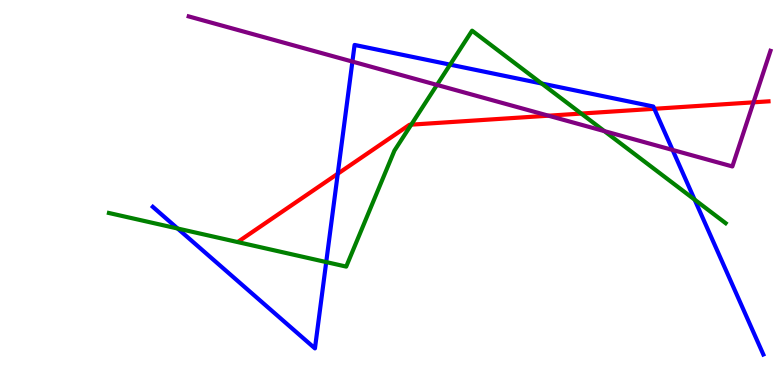[{'lines': ['blue', 'red'], 'intersections': [{'x': 4.36, 'y': 5.49}, {'x': 8.44, 'y': 7.17}]}, {'lines': ['green', 'red'], 'intersections': [{'x': 5.31, 'y': 6.76}, {'x': 7.5, 'y': 7.05}]}, {'lines': ['purple', 'red'], 'intersections': [{'x': 7.08, 'y': 6.99}, {'x': 9.72, 'y': 7.34}]}, {'lines': ['blue', 'green'], 'intersections': [{'x': 2.29, 'y': 4.06}, {'x': 4.21, 'y': 3.19}, {'x': 5.81, 'y': 8.32}, {'x': 6.99, 'y': 7.83}, {'x': 8.96, 'y': 4.82}]}, {'lines': ['blue', 'purple'], 'intersections': [{'x': 4.55, 'y': 8.4}, {'x': 8.68, 'y': 6.11}]}, {'lines': ['green', 'purple'], 'intersections': [{'x': 5.64, 'y': 7.79}, {'x': 7.8, 'y': 6.59}]}]